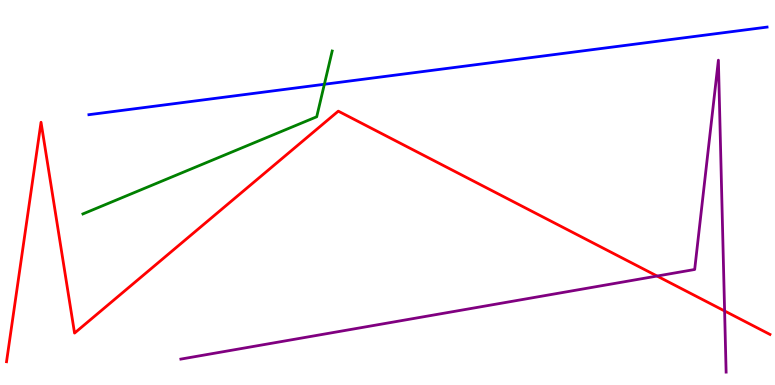[{'lines': ['blue', 'red'], 'intersections': []}, {'lines': ['green', 'red'], 'intersections': []}, {'lines': ['purple', 'red'], 'intersections': [{'x': 8.48, 'y': 2.83}, {'x': 9.35, 'y': 1.92}]}, {'lines': ['blue', 'green'], 'intersections': [{'x': 4.19, 'y': 7.81}]}, {'lines': ['blue', 'purple'], 'intersections': []}, {'lines': ['green', 'purple'], 'intersections': []}]